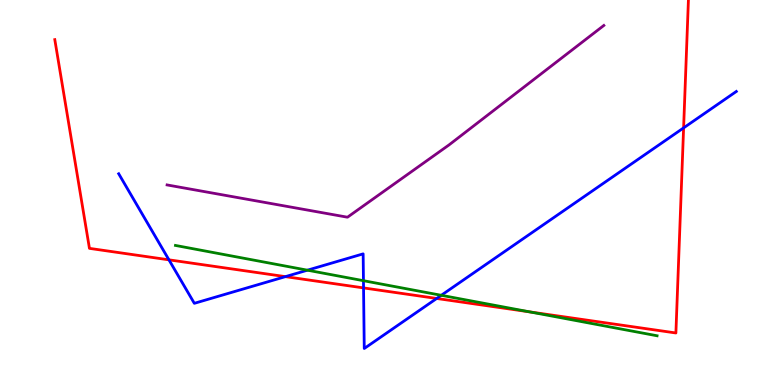[{'lines': ['blue', 'red'], 'intersections': [{'x': 2.18, 'y': 3.25}, {'x': 3.68, 'y': 2.81}, {'x': 4.69, 'y': 2.52}, {'x': 5.63, 'y': 2.25}, {'x': 8.82, 'y': 6.68}]}, {'lines': ['green', 'red'], 'intersections': [{'x': 6.84, 'y': 1.9}]}, {'lines': ['purple', 'red'], 'intersections': []}, {'lines': ['blue', 'green'], 'intersections': [{'x': 3.97, 'y': 2.98}, {'x': 4.69, 'y': 2.71}, {'x': 5.69, 'y': 2.33}]}, {'lines': ['blue', 'purple'], 'intersections': []}, {'lines': ['green', 'purple'], 'intersections': []}]